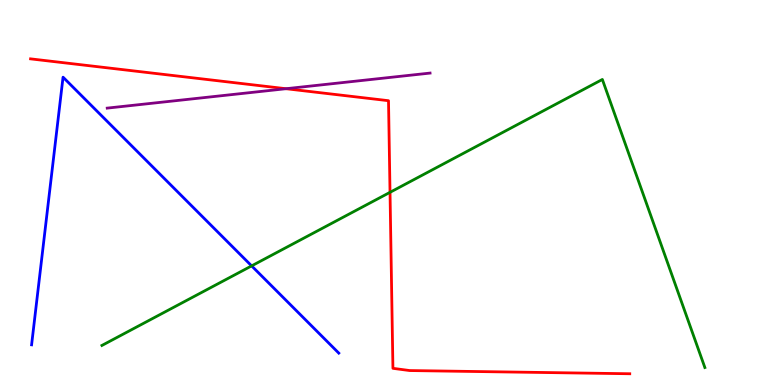[{'lines': ['blue', 'red'], 'intersections': []}, {'lines': ['green', 'red'], 'intersections': [{'x': 5.03, 'y': 5.0}]}, {'lines': ['purple', 'red'], 'intersections': [{'x': 3.69, 'y': 7.7}]}, {'lines': ['blue', 'green'], 'intersections': [{'x': 3.25, 'y': 3.09}]}, {'lines': ['blue', 'purple'], 'intersections': []}, {'lines': ['green', 'purple'], 'intersections': []}]